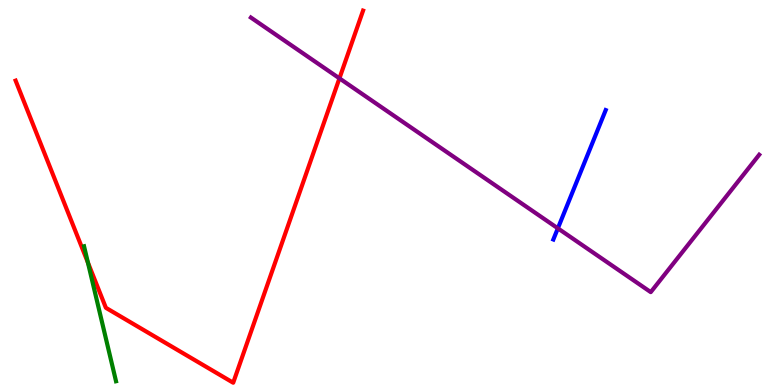[{'lines': ['blue', 'red'], 'intersections': []}, {'lines': ['green', 'red'], 'intersections': [{'x': 1.13, 'y': 3.18}]}, {'lines': ['purple', 'red'], 'intersections': [{'x': 4.38, 'y': 7.97}]}, {'lines': ['blue', 'green'], 'intersections': []}, {'lines': ['blue', 'purple'], 'intersections': [{'x': 7.2, 'y': 4.07}]}, {'lines': ['green', 'purple'], 'intersections': []}]